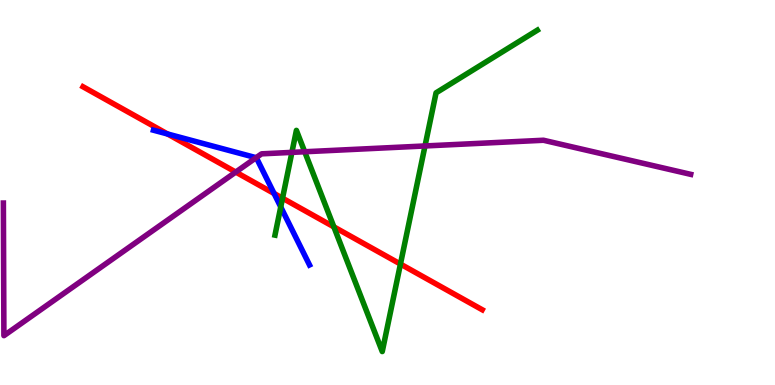[{'lines': ['blue', 'red'], 'intersections': [{'x': 2.16, 'y': 6.52}, {'x': 3.54, 'y': 4.97}]}, {'lines': ['green', 'red'], 'intersections': [{'x': 3.65, 'y': 4.85}, {'x': 4.31, 'y': 4.11}, {'x': 5.17, 'y': 3.14}]}, {'lines': ['purple', 'red'], 'intersections': [{'x': 3.04, 'y': 5.53}]}, {'lines': ['blue', 'green'], 'intersections': [{'x': 3.62, 'y': 4.62}]}, {'lines': ['blue', 'purple'], 'intersections': [{'x': 3.3, 'y': 5.9}]}, {'lines': ['green', 'purple'], 'intersections': [{'x': 3.77, 'y': 6.04}, {'x': 3.93, 'y': 6.06}, {'x': 5.48, 'y': 6.21}]}]